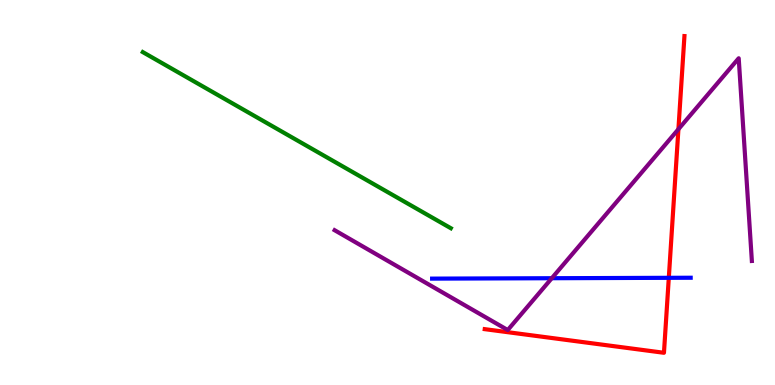[{'lines': ['blue', 'red'], 'intersections': [{'x': 8.63, 'y': 2.78}]}, {'lines': ['green', 'red'], 'intersections': []}, {'lines': ['purple', 'red'], 'intersections': [{'x': 8.75, 'y': 6.64}]}, {'lines': ['blue', 'green'], 'intersections': []}, {'lines': ['blue', 'purple'], 'intersections': [{'x': 7.12, 'y': 2.77}]}, {'lines': ['green', 'purple'], 'intersections': []}]